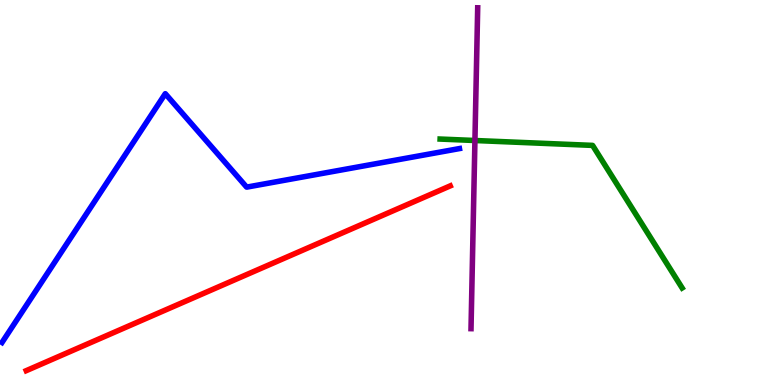[{'lines': ['blue', 'red'], 'intersections': []}, {'lines': ['green', 'red'], 'intersections': []}, {'lines': ['purple', 'red'], 'intersections': []}, {'lines': ['blue', 'green'], 'intersections': []}, {'lines': ['blue', 'purple'], 'intersections': []}, {'lines': ['green', 'purple'], 'intersections': [{'x': 6.13, 'y': 6.35}]}]